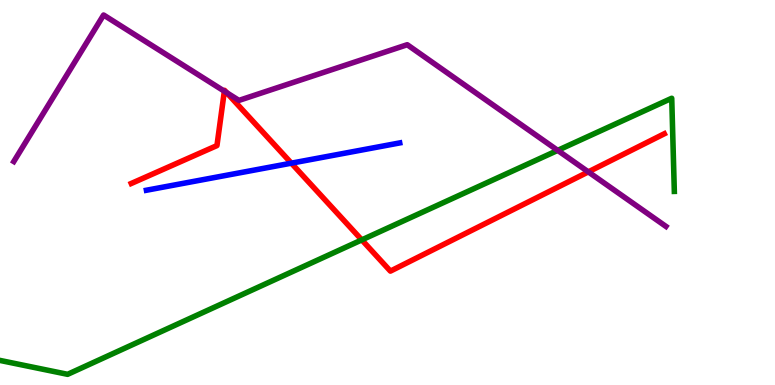[{'lines': ['blue', 'red'], 'intersections': [{'x': 3.76, 'y': 5.76}]}, {'lines': ['green', 'red'], 'intersections': [{'x': 4.67, 'y': 3.77}]}, {'lines': ['purple', 'red'], 'intersections': [{'x': 2.89, 'y': 7.63}, {'x': 2.92, 'y': 7.59}, {'x': 7.59, 'y': 5.54}]}, {'lines': ['blue', 'green'], 'intersections': []}, {'lines': ['blue', 'purple'], 'intersections': []}, {'lines': ['green', 'purple'], 'intersections': [{'x': 7.2, 'y': 6.09}]}]